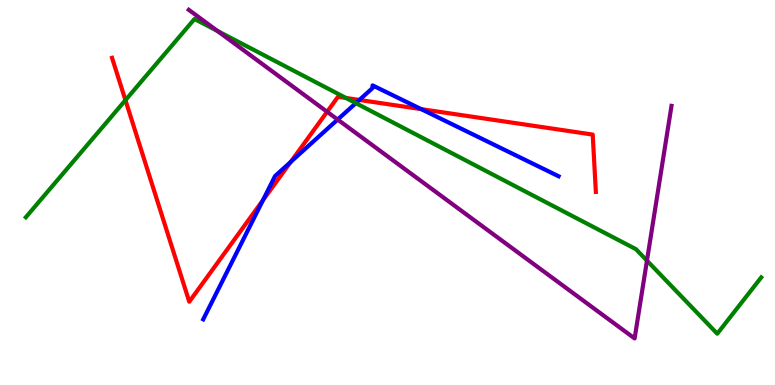[{'lines': ['blue', 'red'], 'intersections': [{'x': 3.39, 'y': 4.8}, {'x': 3.75, 'y': 5.8}, {'x': 4.64, 'y': 7.4}, {'x': 5.43, 'y': 7.17}]}, {'lines': ['green', 'red'], 'intersections': [{'x': 1.62, 'y': 7.4}, {'x': 4.46, 'y': 7.46}]}, {'lines': ['purple', 'red'], 'intersections': [{'x': 4.22, 'y': 7.1}]}, {'lines': ['blue', 'green'], 'intersections': [{'x': 4.59, 'y': 7.32}]}, {'lines': ['blue', 'purple'], 'intersections': [{'x': 4.36, 'y': 6.89}]}, {'lines': ['green', 'purple'], 'intersections': [{'x': 2.81, 'y': 9.2}, {'x': 8.35, 'y': 3.23}]}]